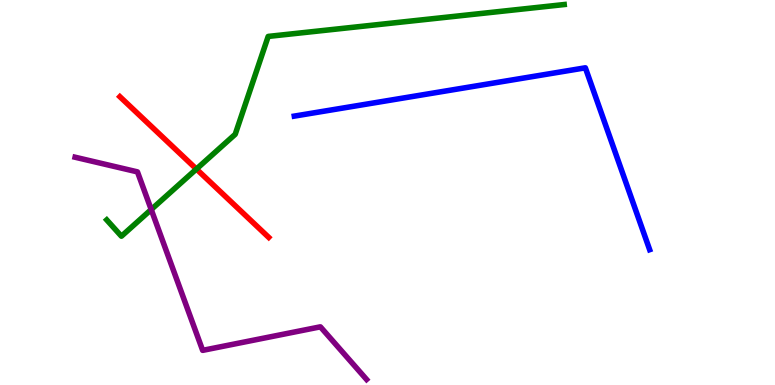[{'lines': ['blue', 'red'], 'intersections': []}, {'lines': ['green', 'red'], 'intersections': [{'x': 2.53, 'y': 5.61}]}, {'lines': ['purple', 'red'], 'intersections': []}, {'lines': ['blue', 'green'], 'intersections': []}, {'lines': ['blue', 'purple'], 'intersections': []}, {'lines': ['green', 'purple'], 'intersections': [{'x': 1.95, 'y': 4.56}]}]